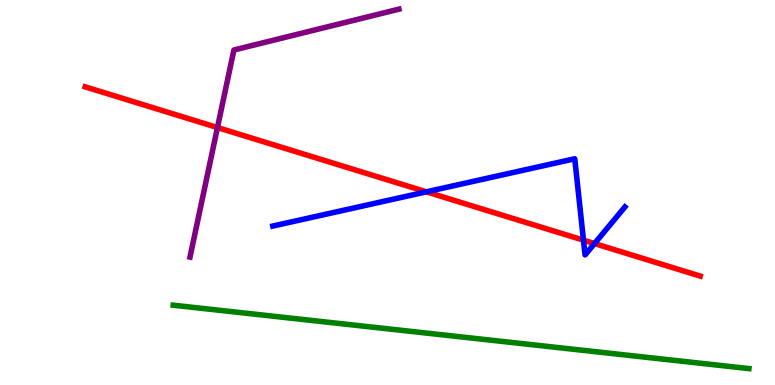[{'lines': ['blue', 'red'], 'intersections': [{'x': 5.5, 'y': 5.02}, {'x': 7.53, 'y': 3.76}, {'x': 7.67, 'y': 3.67}]}, {'lines': ['green', 'red'], 'intersections': []}, {'lines': ['purple', 'red'], 'intersections': [{'x': 2.81, 'y': 6.69}]}, {'lines': ['blue', 'green'], 'intersections': []}, {'lines': ['blue', 'purple'], 'intersections': []}, {'lines': ['green', 'purple'], 'intersections': []}]